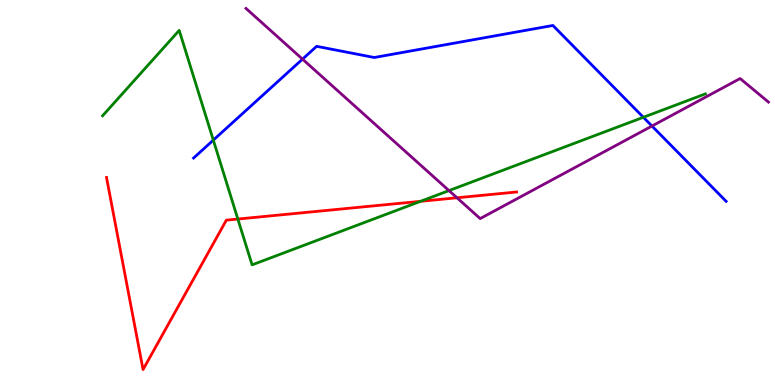[{'lines': ['blue', 'red'], 'intersections': []}, {'lines': ['green', 'red'], 'intersections': [{'x': 3.07, 'y': 4.31}, {'x': 5.43, 'y': 4.77}]}, {'lines': ['purple', 'red'], 'intersections': [{'x': 5.9, 'y': 4.86}]}, {'lines': ['blue', 'green'], 'intersections': [{'x': 2.75, 'y': 6.36}, {'x': 8.3, 'y': 6.95}]}, {'lines': ['blue', 'purple'], 'intersections': [{'x': 3.9, 'y': 8.46}, {'x': 8.41, 'y': 6.73}]}, {'lines': ['green', 'purple'], 'intersections': [{'x': 5.79, 'y': 5.05}]}]